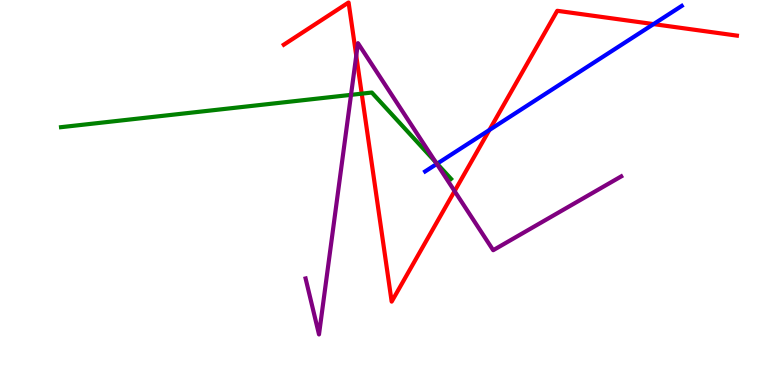[{'lines': ['blue', 'red'], 'intersections': [{'x': 6.31, 'y': 6.62}, {'x': 8.43, 'y': 9.37}]}, {'lines': ['green', 'red'], 'intersections': [{'x': 4.67, 'y': 7.57}]}, {'lines': ['purple', 'red'], 'intersections': [{'x': 4.6, 'y': 8.55}, {'x': 5.87, 'y': 5.04}]}, {'lines': ['blue', 'green'], 'intersections': [{'x': 5.64, 'y': 5.75}]}, {'lines': ['blue', 'purple'], 'intersections': [{'x': 5.64, 'y': 5.74}]}, {'lines': ['green', 'purple'], 'intersections': [{'x': 4.53, 'y': 7.54}, {'x': 5.62, 'y': 5.79}]}]